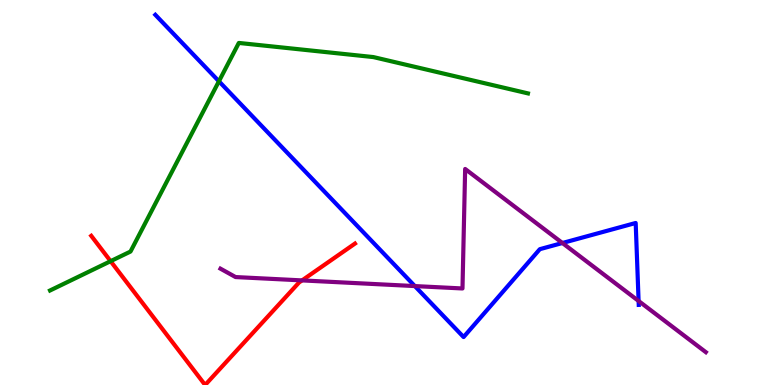[{'lines': ['blue', 'red'], 'intersections': []}, {'lines': ['green', 'red'], 'intersections': [{'x': 1.43, 'y': 3.22}]}, {'lines': ['purple', 'red'], 'intersections': [{'x': 3.9, 'y': 2.72}]}, {'lines': ['blue', 'green'], 'intersections': [{'x': 2.82, 'y': 7.89}]}, {'lines': ['blue', 'purple'], 'intersections': [{'x': 5.35, 'y': 2.57}, {'x': 7.26, 'y': 3.69}, {'x': 8.24, 'y': 2.18}]}, {'lines': ['green', 'purple'], 'intersections': []}]